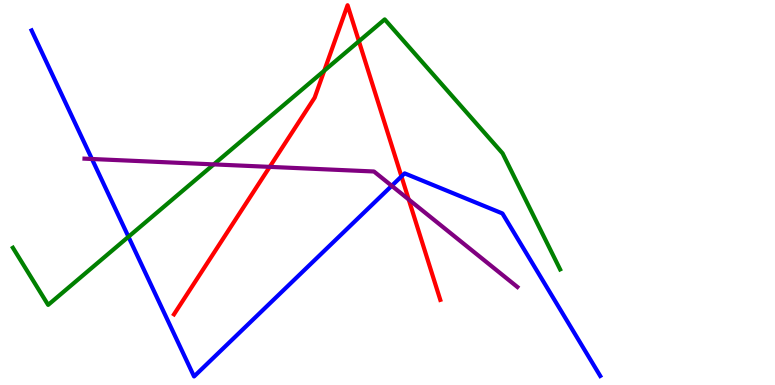[{'lines': ['blue', 'red'], 'intersections': [{'x': 5.18, 'y': 5.42}]}, {'lines': ['green', 'red'], 'intersections': [{'x': 4.18, 'y': 8.16}, {'x': 4.63, 'y': 8.93}]}, {'lines': ['purple', 'red'], 'intersections': [{'x': 3.48, 'y': 5.67}, {'x': 5.27, 'y': 4.82}]}, {'lines': ['blue', 'green'], 'intersections': [{'x': 1.66, 'y': 3.85}]}, {'lines': ['blue', 'purple'], 'intersections': [{'x': 1.19, 'y': 5.87}, {'x': 5.05, 'y': 5.17}]}, {'lines': ['green', 'purple'], 'intersections': [{'x': 2.76, 'y': 5.73}]}]